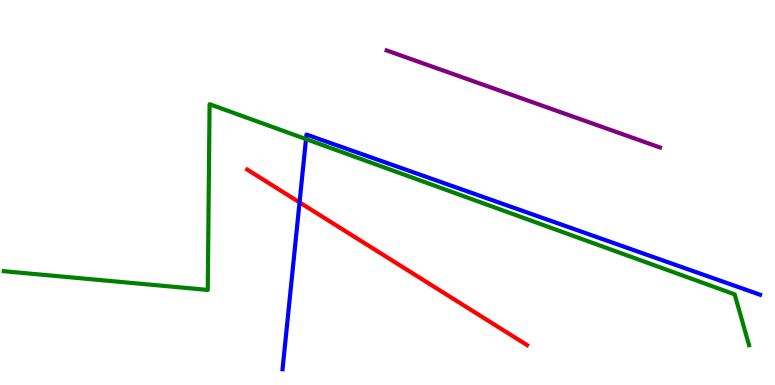[{'lines': ['blue', 'red'], 'intersections': [{'x': 3.87, 'y': 4.74}]}, {'lines': ['green', 'red'], 'intersections': []}, {'lines': ['purple', 'red'], 'intersections': []}, {'lines': ['blue', 'green'], 'intersections': [{'x': 3.95, 'y': 6.39}]}, {'lines': ['blue', 'purple'], 'intersections': []}, {'lines': ['green', 'purple'], 'intersections': []}]